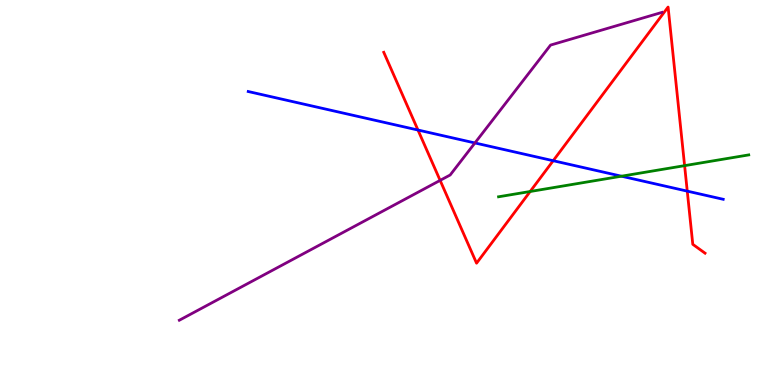[{'lines': ['blue', 'red'], 'intersections': [{'x': 5.39, 'y': 6.62}, {'x': 7.14, 'y': 5.83}, {'x': 8.87, 'y': 5.04}]}, {'lines': ['green', 'red'], 'intersections': [{'x': 6.84, 'y': 5.03}, {'x': 8.83, 'y': 5.7}]}, {'lines': ['purple', 'red'], 'intersections': [{'x': 5.68, 'y': 5.31}]}, {'lines': ['blue', 'green'], 'intersections': [{'x': 8.02, 'y': 5.42}]}, {'lines': ['blue', 'purple'], 'intersections': [{'x': 6.13, 'y': 6.29}]}, {'lines': ['green', 'purple'], 'intersections': []}]